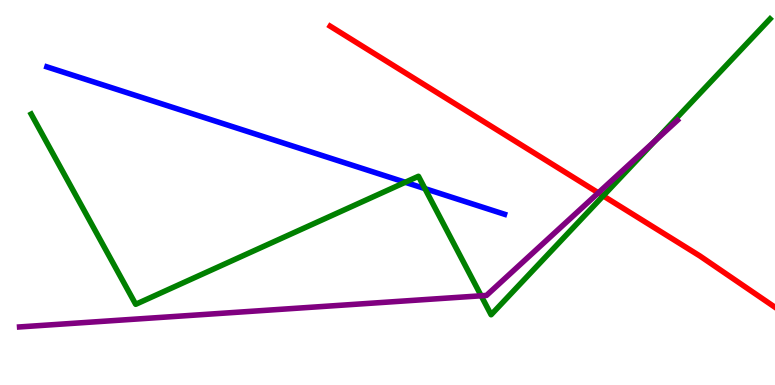[{'lines': ['blue', 'red'], 'intersections': []}, {'lines': ['green', 'red'], 'intersections': [{'x': 7.78, 'y': 4.91}]}, {'lines': ['purple', 'red'], 'intersections': [{'x': 7.72, 'y': 4.99}]}, {'lines': ['blue', 'green'], 'intersections': [{'x': 5.23, 'y': 5.27}, {'x': 5.48, 'y': 5.1}]}, {'lines': ['blue', 'purple'], 'intersections': []}, {'lines': ['green', 'purple'], 'intersections': [{'x': 6.21, 'y': 2.32}, {'x': 8.46, 'y': 6.35}]}]